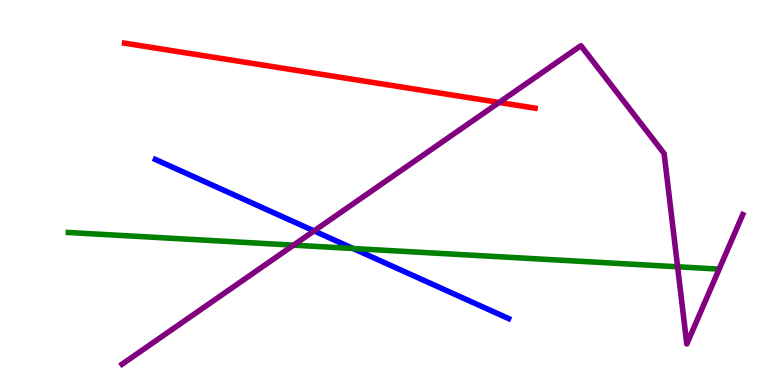[{'lines': ['blue', 'red'], 'intersections': []}, {'lines': ['green', 'red'], 'intersections': []}, {'lines': ['purple', 'red'], 'intersections': [{'x': 6.44, 'y': 7.34}]}, {'lines': ['blue', 'green'], 'intersections': [{'x': 4.56, 'y': 3.55}]}, {'lines': ['blue', 'purple'], 'intersections': [{'x': 4.05, 'y': 4.0}]}, {'lines': ['green', 'purple'], 'intersections': [{'x': 3.79, 'y': 3.63}, {'x': 8.74, 'y': 3.07}]}]